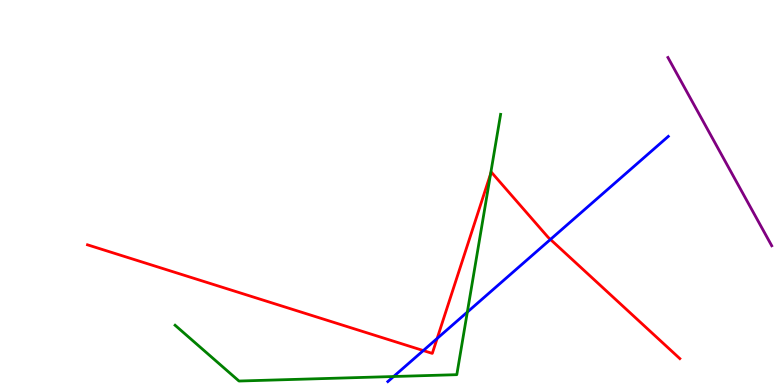[{'lines': ['blue', 'red'], 'intersections': [{'x': 5.46, 'y': 0.894}, {'x': 5.64, 'y': 1.21}, {'x': 7.1, 'y': 3.78}]}, {'lines': ['green', 'red'], 'intersections': [{'x': 6.33, 'y': 5.48}]}, {'lines': ['purple', 'red'], 'intersections': []}, {'lines': ['blue', 'green'], 'intersections': [{'x': 5.08, 'y': 0.22}, {'x': 6.03, 'y': 1.89}]}, {'lines': ['blue', 'purple'], 'intersections': []}, {'lines': ['green', 'purple'], 'intersections': []}]